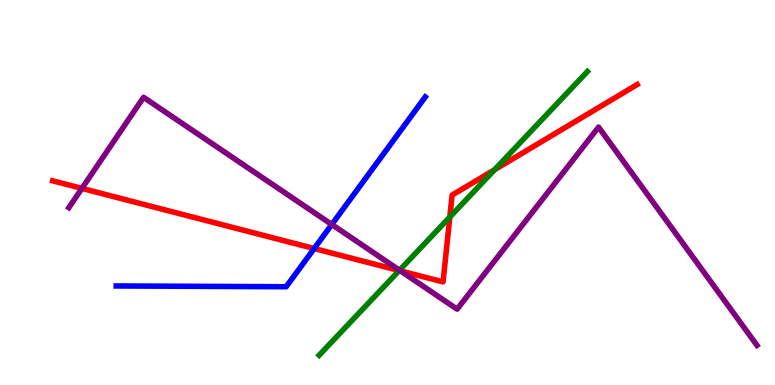[{'lines': ['blue', 'red'], 'intersections': [{'x': 4.05, 'y': 3.54}]}, {'lines': ['green', 'red'], 'intersections': [{'x': 5.15, 'y': 2.97}, {'x': 5.8, 'y': 4.36}, {'x': 6.38, 'y': 5.59}]}, {'lines': ['purple', 'red'], 'intersections': [{'x': 1.06, 'y': 5.11}, {'x': 5.17, 'y': 2.96}]}, {'lines': ['blue', 'green'], 'intersections': []}, {'lines': ['blue', 'purple'], 'intersections': [{'x': 4.28, 'y': 4.17}]}, {'lines': ['green', 'purple'], 'intersections': [{'x': 5.15, 'y': 2.98}]}]